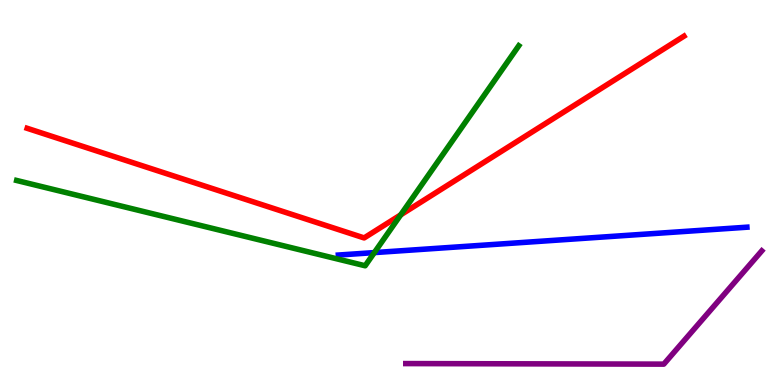[{'lines': ['blue', 'red'], 'intersections': []}, {'lines': ['green', 'red'], 'intersections': [{'x': 5.17, 'y': 4.42}]}, {'lines': ['purple', 'red'], 'intersections': []}, {'lines': ['blue', 'green'], 'intersections': [{'x': 4.83, 'y': 3.44}]}, {'lines': ['blue', 'purple'], 'intersections': []}, {'lines': ['green', 'purple'], 'intersections': []}]